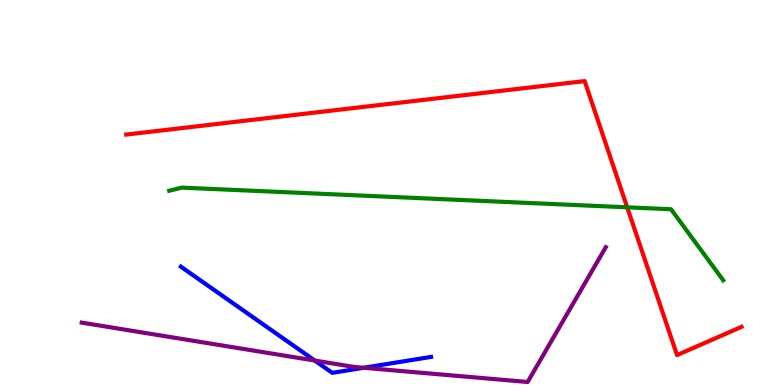[{'lines': ['blue', 'red'], 'intersections': []}, {'lines': ['green', 'red'], 'intersections': [{'x': 8.09, 'y': 4.61}]}, {'lines': ['purple', 'red'], 'intersections': []}, {'lines': ['blue', 'green'], 'intersections': []}, {'lines': ['blue', 'purple'], 'intersections': [{'x': 4.06, 'y': 0.635}, {'x': 4.69, 'y': 0.447}]}, {'lines': ['green', 'purple'], 'intersections': []}]